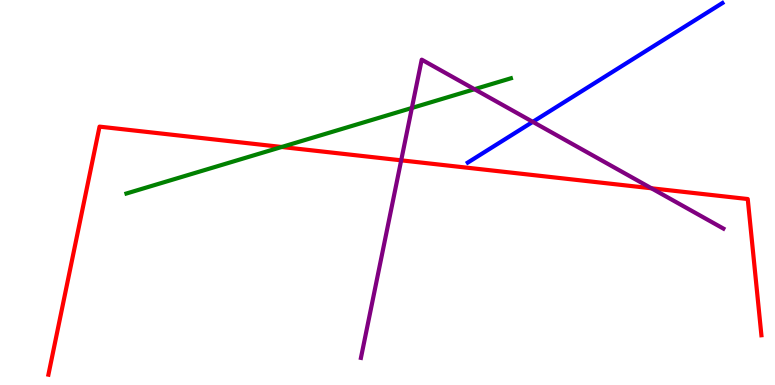[{'lines': ['blue', 'red'], 'intersections': []}, {'lines': ['green', 'red'], 'intersections': [{'x': 3.63, 'y': 6.18}]}, {'lines': ['purple', 'red'], 'intersections': [{'x': 5.18, 'y': 5.84}, {'x': 8.41, 'y': 5.11}]}, {'lines': ['blue', 'green'], 'intersections': []}, {'lines': ['blue', 'purple'], 'intersections': [{'x': 6.87, 'y': 6.84}]}, {'lines': ['green', 'purple'], 'intersections': [{'x': 5.31, 'y': 7.2}, {'x': 6.12, 'y': 7.68}]}]